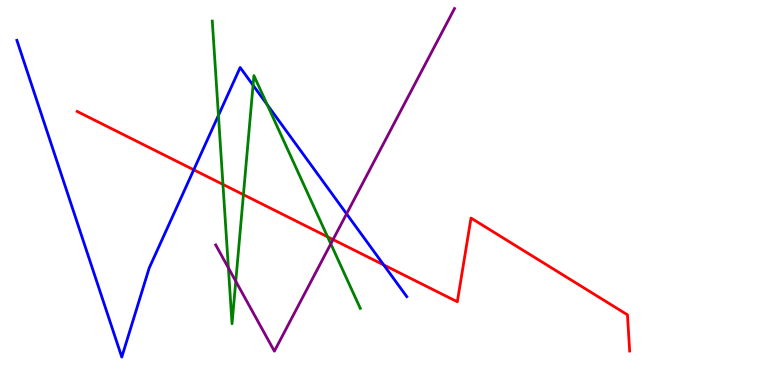[{'lines': ['blue', 'red'], 'intersections': [{'x': 2.5, 'y': 5.59}, {'x': 4.95, 'y': 3.12}]}, {'lines': ['green', 'red'], 'intersections': [{'x': 2.88, 'y': 5.21}, {'x': 3.14, 'y': 4.94}, {'x': 4.23, 'y': 3.85}]}, {'lines': ['purple', 'red'], 'intersections': [{'x': 4.3, 'y': 3.78}]}, {'lines': ['blue', 'green'], 'intersections': [{'x': 2.82, 'y': 7.0}, {'x': 3.27, 'y': 7.79}, {'x': 3.45, 'y': 7.28}]}, {'lines': ['blue', 'purple'], 'intersections': [{'x': 4.47, 'y': 4.45}]}, {'lines': ['green', 'purple'], 'intersections': [{'x': 2.95, 'y': 3.04}, {'x': 3.04, 'y': 2.69}, {'x': 4.27, 'y': 3.67}]}]